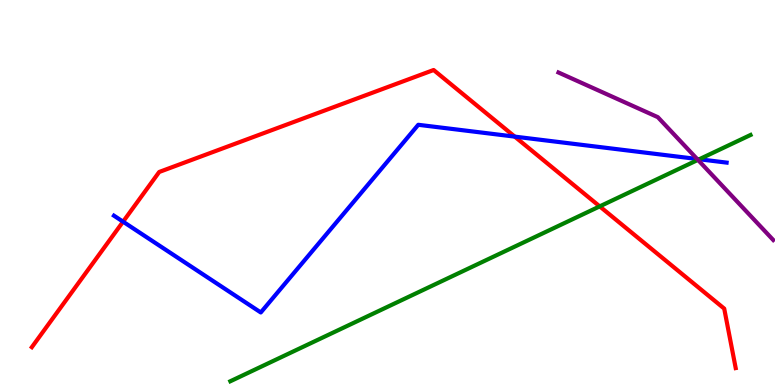[{'lines': ['blue', 'red'], 'intersections': [{'x': 1.59, 'y': 4.24}, {'x': 6.64, 'y': 6.45}]}, {'lines': ['green', 'red'], 'intersections': [{'x': 7.74, 'y': 4.64}]}, {'lines': ['purple', 'red'], 'intersections': []}, {'lines': ['blue', 'green'], 'intersections': [{'x': 9.02, 'y': 5.86}]}, {'lines': ['blue', 'purple'], 'intersections': [{'x': 9.0, 'y': 5.87}]}, {'lines': ['green', 'purple'], 'intersections': [{'x': 9.01, 'y': 5.85}]}]